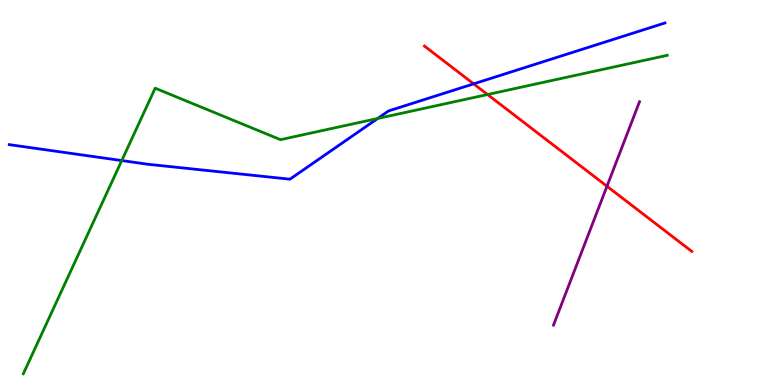[{'lines': ['blue', 'red'], 'intersections': [{'x': 6.11, 'y': 7.82}]}, {'lines': ['green', 'red'], 'intersections': [{'x': 6.29, 'y': 7.54}]}, {'lines': ['purple', 'red'], 'intersections': [{'x': 7.83, 'y': 5.16}]}, {'lines': ['blue', 'green'], 'intersections': [{'x': 1.57, 'y': 5.83}, {'x': 4.87, 'y': 6.92}]}, {'lines': ['blue', 'purple'], 'intersections': []}, {'lines': ['green', 'purple'], 'intersections': []}]